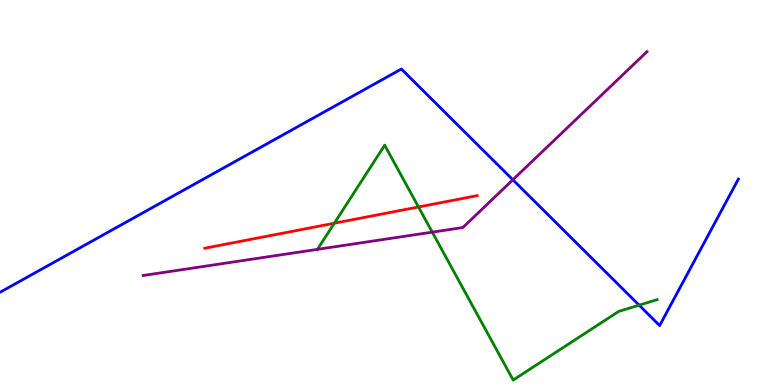[{'lines': ['blue', 'red'], 'intersections': []}, {'lines': ['green', 'red'], 'intersections': [{'x': 4.31, 'y': 4.2}, {'x': 5.4, 'y': 4.62}]}, {'lines': ['purple', 'red'], 'intersections': []}, {'lines': ['blue', 'green'], 'intersections': [{'x': 8.25, 'y': 2.07}]}, {'lines': ['blue', 'purple'], 'intersections': [{'x': 6.62, 'y': 5.33}]}, {'lines': ['green', 'purple'], 'intersections': [{'x': 4.1, 'y': 3.52}, {'x': 5.58, 'y': 3.97}]}]